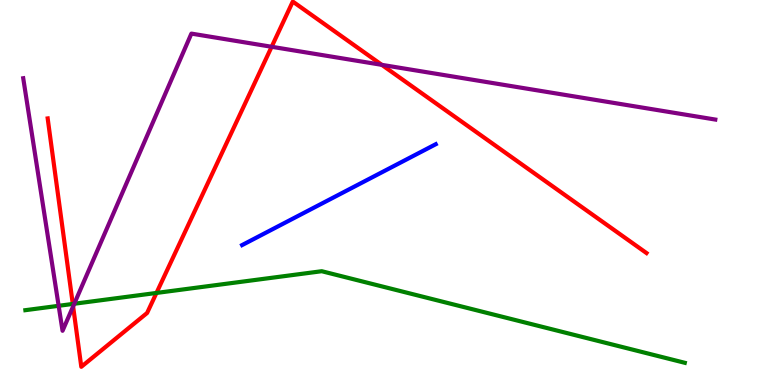[{'lines': ['blue', 'red'], 'intersections': []}, {'lines': ['green', 'red'], 'intersections': [{'x': 0.939, 'y': 2.11}, {'x': 2.02, 'y': 2.39}]}, {'lines': ['purple', 'red'], 'intersections': [{'x': 0.944, 'y': 2.04}, {'x': 3.51, 'y': 8.79}, {'x': 4.93, 'y': 8.32}]}, {'lines': ['blue', 'green'], 'intersections': []}, {'lines': ['blue', 'purple'], 'intersections': []}, {'lines': ['green', 'purple'], 'intersections': [{'x': 0.757, 'y': 2.06}, {'x': 0.958, 'y': 2.11}]}]